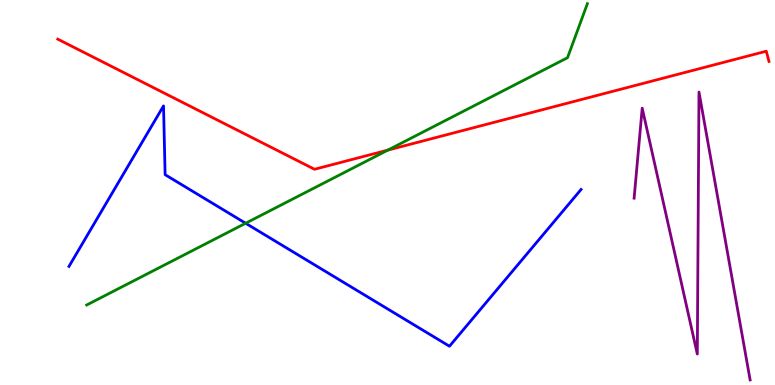[{'lines': ['blue', 'red'], 'intersections': []}, {'lines': ['green', 'red'], 'intersections': [{'x': 5.0, 'y': 6.1}]}, {'lines': ['purple', 'red'], 'intersections': []}, {'lines': ['blue', 'green'], 'intersections': [{'x': 3.17, 'y': 4.2}]}, {'lines': ['blue', 'purple'], 'intersections': []}, {'lines': ['green', 'purple'], 'intersections': []}]